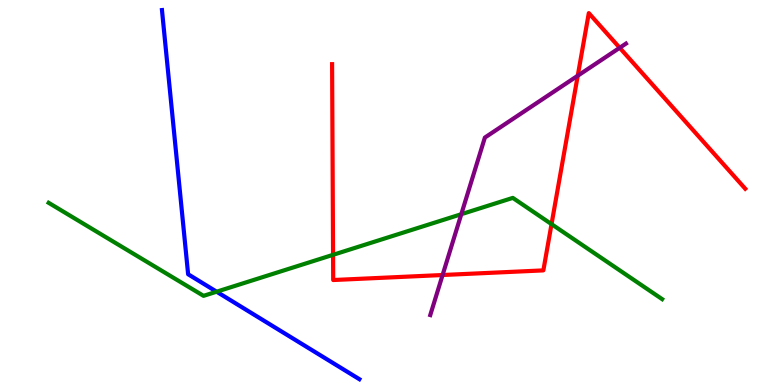[{'lines': ['blue', 'red'], 'intersections': []}, {'lines': ['green', 'red'], 'intersections': [{'x': 4.3, 'y': 3.38}, {'x': 7.12, 'y': 4.18}]}, {'lines': ['purple', 'red'], 'intersections': [{'x': 5.71, 'y': 2.86}, {'x': 7.45, 'y': 8.03}, {'x': 8.0, 'y': 8.76}]}, {'lines': ['blue', 'green'], 'intersections': [{'x': 2.8, 'y': 2.42}]}, {'lines': ['blue', 'purple'], 'intersections': []}, {'lines': ['green', 'purple'], 'intersections': [{'x': 5.95, 'y': 4.44}]}]